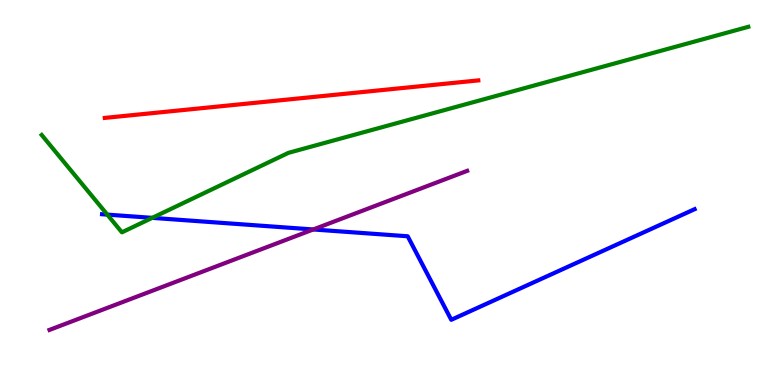[{'lines': ['blue', 'red'], 'intersections': []}, {'lines': ['green', 'red'], 'intersections': []}, {'lines': ['purple', 'red'], 'intersections': []}, {'lines': ['blue', 'green'], 'intersections': [{'x': 1.38, 'y': 4.43}, {'x': 1.96, 'y': 4.34}]}, {'lines': ['blue', 'purple'], 'intersections': [{'x': 4.04, 'y': 4.04}]}, {'lines': ['green', 'purple'], 'intersections': []}]